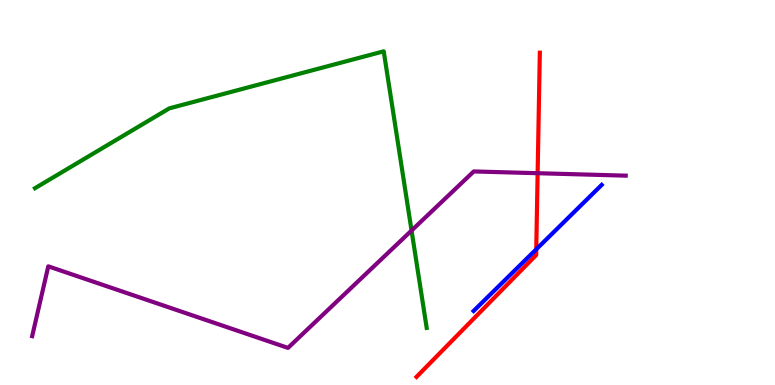[{'lines': ['blue', 'red'], 'intersections': [{'x': 6.92, 'y': 3.52}]}, {'lines': ['green', 'red'], 'intersections': []}, {'lines': ['purple', 'red'], 'intersections': [{'x': 6.94, 'y': 5.5}]}, {'lines': ['blue', 'green'], 'intersections': []}, {'lines': ['blue', 'purple'], 'intersections': []}, {'lines': ['green', 'purple'], 'intersections': [{'x': 5.31, 'y': 4.01}]}]